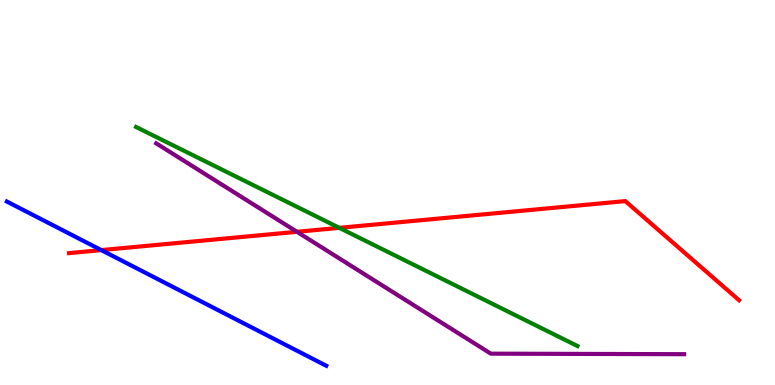[{'lines': ['blue', 'red'], 'intersections': [{'x': 1.31, 'y': 3.5}]}, {'lines': ['green', 'red'], 'intersections': [{'x': 4.38, 'y': 4.08}]}, {'lines': ['purple', 'red'], 'intersections': [{'x': 3.83, 'y': 3.98}]}, {'lines': ['blue', 'green'], 'intersections': []}, {'lines': ['blue', 'purple'], 'intersections': []}, {'lines': ['green', 'purple'], 'intersections': []}]